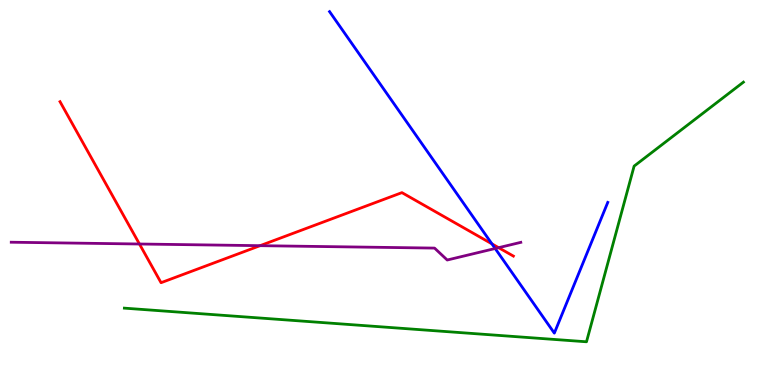[{'lines': ['blue', 'red'], 'intersections': [{'x': 6.35, 'y': 3.67}]}, {'lines': ['green', 'red'], 'intersections': []}, {'lines': ['purple', 'red'], 'intersections': [{'x': 1.8, 'y': 3.66}, {'x': 3.36, 'y': 3.62}, {'x': 6.43, 'y': 3.57}]}, {'lines': ['blue', 'green'], 'intersections': []}, {'lines': ['blue', 'purple'], 'intersections': [{'x': 6.39, 'y': 3.55}]}, {'lines': ['green', 'purple'], 'intersections': []}]